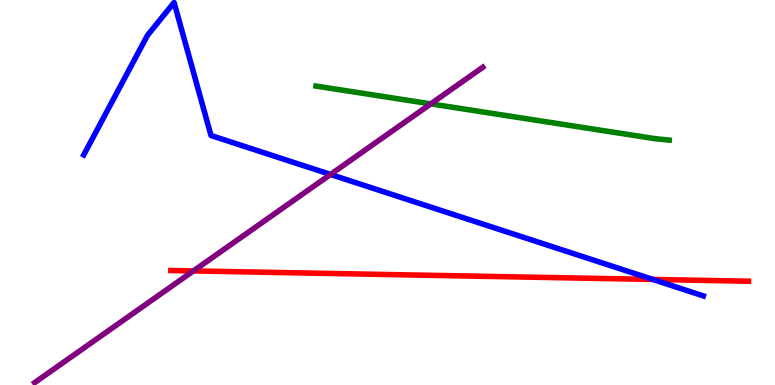[{'lines': ['blue', 'red'], 'intersections': [{'x': 8.42, 'y': 2.74}]}, {'lines': ['green', 'red'], 'intersections': []}, {'lines': ['purple', 'red'], 'intersections': [{'x': 2.5, 'y': 2.96}]}, {'lines': ['blue', 'green'], 'intersections': []}, {'lines': ['blue', 'purple'], 'intersections': [{'x': 4.26, 'y': 5.47}]}, {'lines': ['green', 'purple'], 'intersections': [{'x': 5.56, 'y': 7.3}]}]